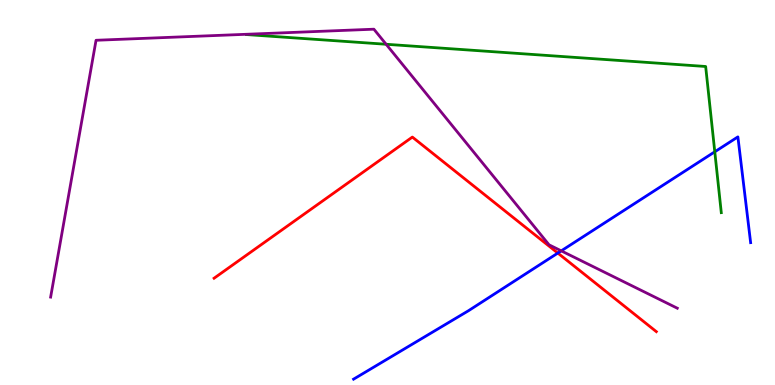[{'lines': ['blue', 'red'], 'intersections': [{'x': 7.2, 'y': 3.43}]}, {'lines': ['green', 'red'], 'intersections': []}, {'lines': ['purple', 'red'], 'intersections': []}, {'lines': ['blue', 'green'], 'intersections': [{'x': 9.22, 'y': 6.06}]}, {'lines': ['blue', 'purple'], 'intersections': [{'x': 7.24, 'y': 3.48}]}, {'lines': ['green', 'purple'], 'intersections': [{'x': 4.98, 'y': 8.85}]}]